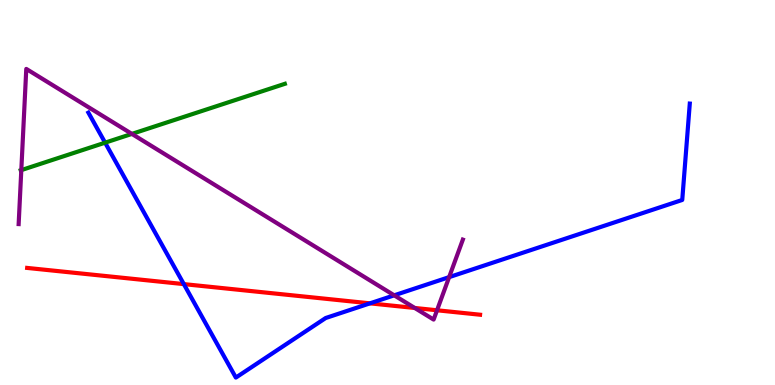[{'lines': ['blue', 'red'], 'intersections': [{'x': 2.37, 'y': 2.62}, {'x': 4.77, 'y': 2.12}]}, {'lines': ['green', 'red'], 'intersections': []}, {'lines': ['purple', 'red'], 'intersections': [{'x': 5.35, 'y': 2.0}, {'x': 5.64, 'y': 1.94}]}, {'lines': ['blue', 'green'], 'intersections': [{'x': 1.36, 'y': 6.29}]}, {'lines': ['blue', 'purple'], 'intersections': [{'x': 5.09, 'y': 2.33}, {'x': 5.8, 'y': 2.8}]}, {'lines': ['green', 'purple'], 'intersections': [{'x': 0.275, 'y': 5.58}, {'x': 1.7, 'y': 6.52}]}]